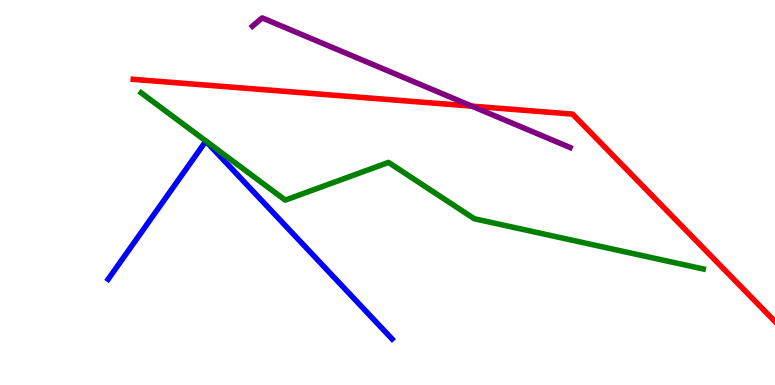[{'lines': ['blue', 'red'], 'intersections': []}, {'lines': ['green', 'red'], 'intersections': []}, {'lines': ['purple', 'red'], 'intersections': [{'x': 6.09, 'y': 7.24}]}, {'lines': ['blue', 'green'], 'intersections': []}, {'lines': ['blue', 'purple'], 'intersections': []}, {'lines': ['green', 'purple'], 'intersections': []}]